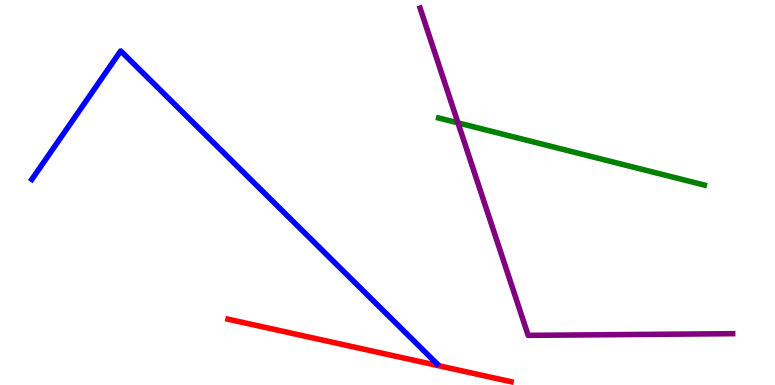[{'lines': ['blue', 'red'], 'intersections': []}, {'lines': ['green', 'red'], 'intersections': []}, {'lines': ['purple', 'red'], 'intersections': []}, {'lines': ['blue', 'green'], 'intersections': []}, {'lines': ['blue', 'purple'], 'intersections': []}, {'lines': ['green', 'purple'], 'intersections': [{'x': 5.91, 'y': 6.81}]}]